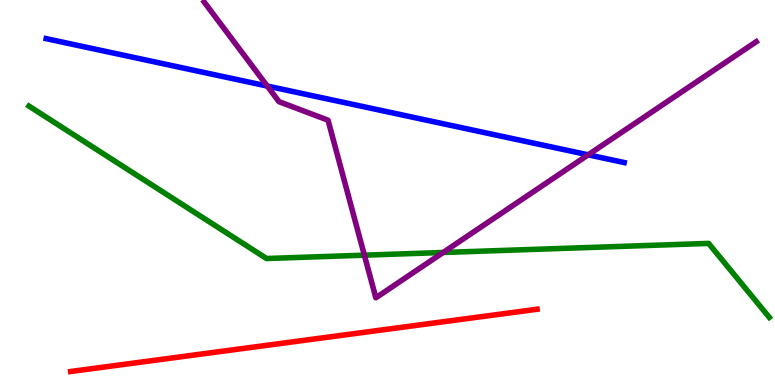[{'lines': ['blue', 'red'], 'intersections': []}, {'lines': ['green', 'red'], 'intersections': []}, {'lines': ['purple', 'red'], 'intersections': []}, {'lines': ['blue', 'green'], 'intersections': []}, {'lines': ['blue', 'purple'], 'intersections': [{'x': 3.45, 'y': 7.77}, {'x': 7.59, 'y': 5.98}]}, {'lines': ['green', 'purple'], 'intersections': [{'x': 4.7, 'y': 3.37}, {'x': 5.72, 'y': 3.44}]}]